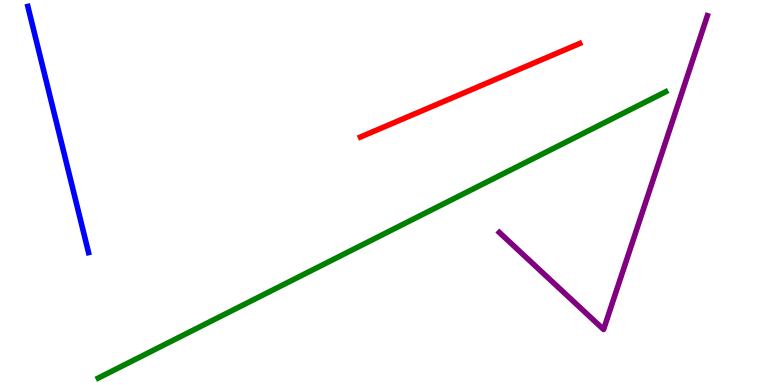[{'lines': ['blue', 'red'], 'intersections': []}, {'lines': ['green', 'red'], 'intersections': []}, {'lines': ['purple', 'red'], 'intersections': []}, {'lines': ['blue', 'green'], 'intersections': []}, {'lines': ['blue', 'purple'], 'intersections': []}, {'lines': ['green', 'purple'], 'intersections': []}]